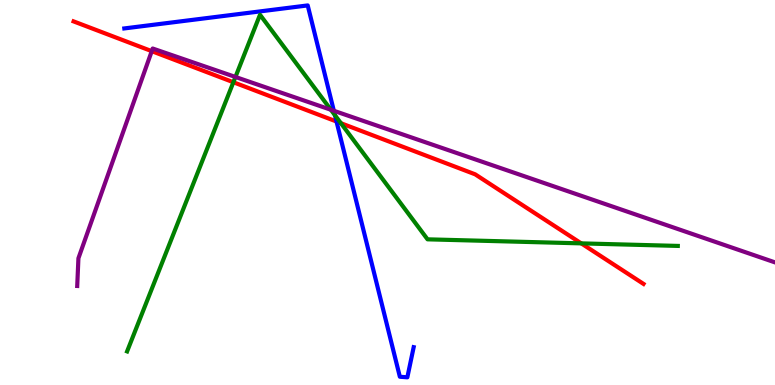[{'lines': ['blue', 'red'], 'intersections': [{'x': 4.34, 'y': 6.84}]}, {'lines': ['green', 'red'], 'intersections': [{'x': 3.01, 'y': 7.86}, {'x': 4.4, 'y': 6.8}, {'x': 7.5, 'y': 3.68}]}, {'lines': ['purple', 'red'], 'intersections': [{'x': 1.96, 'y': 8.67}]}, {'lines': ['blue', 'green'], 'intersections': [{'x': 4.32, 'y': 7.01}]}, {'lines': ['blue', 'purple'], 'intersections': [{'x': 4.31, 'y': 7.12}]}, {'lines': ['green', 'purple'], 'intersections': [{'x': 3.04, 'y': 8.0}, {'x': 4.27, 'y': 7.15}]}]